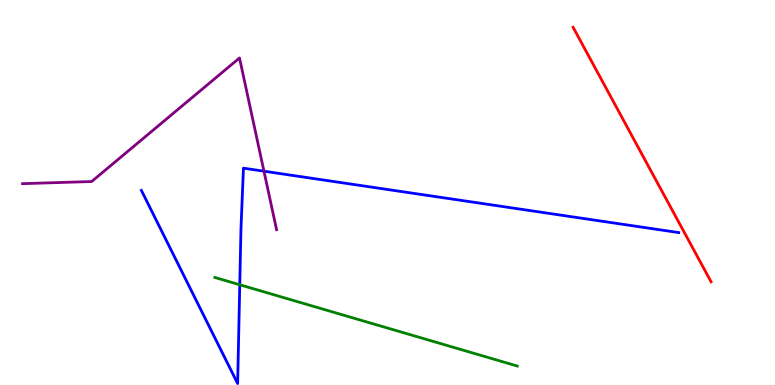[{'lines': ['blue', 'red'], 'intersections': []}, {'lines': ['green', 'red'], 'intersections': []}, {'lines': ['purple', 'red'], 'intersections': []}, {'lines': ['blue', 'green'], 'intersections': [{'x': 3.09, 'y': 2.6}]}, {'lines': ['blue', 'purple'], 'intersections': [{'x': 3.41, 'y': 5.55}]}, {'lines': ['green', 'purple'], 'intersections': []}]